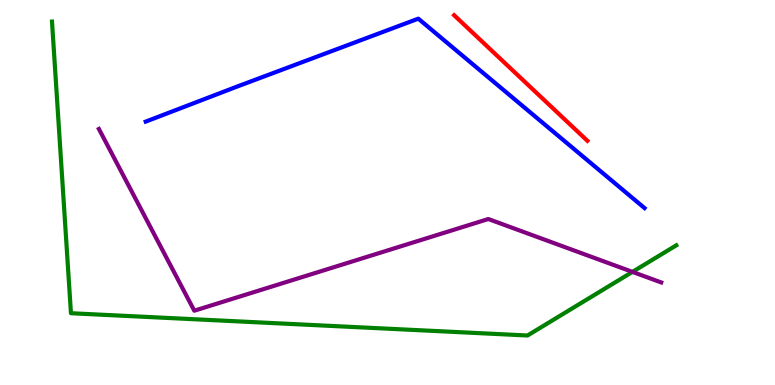[{'lines': ['blue', 'red'], 'intersections': []}, {'lines': ['green', 'red'], 'intersections': []}, {'lines': ['purple', 'red'], 'intersections': []}, {'lines': ['blue', 'green'], 'intersections': []}, {'lines': ['blue', 'purple'], 'intersections': []}, {'lines': ['green', 'purple'], 'intersections': [{'x': 8.16, 'y': 2.94}]}]